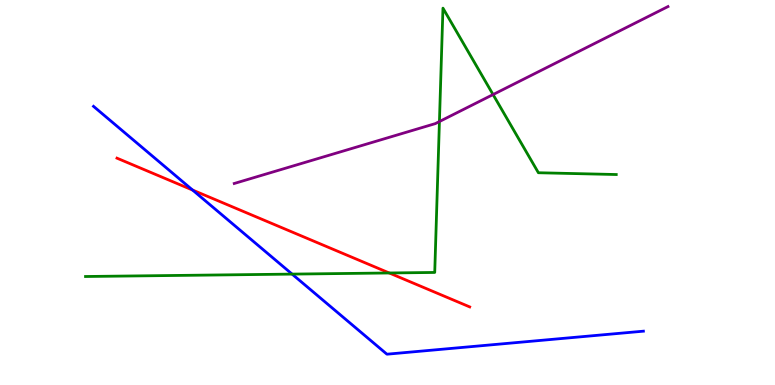[{'lines': ['blue', 'red'], 'intersections': [{'x': 2.49, 'y': 5.06}]}, {'lines': ['green', 'red'], 'intersections': [{'x': 5.02, 'y': 2.91}]}, {'lines': ['purple', 'red'], 'intersections': []}, {'lines': ['blue', 'green'], 'intersections': [{'x': 3.77, 'y': 2.88}]}, {'lines': ['blue', 'purple'], 'intersections': []}, {'lines': ['green', 'purple'], 'intersections': [{'x': 5.67, 'y': 6.84}, {'x': 6.36, 'y': 7.54}]}]